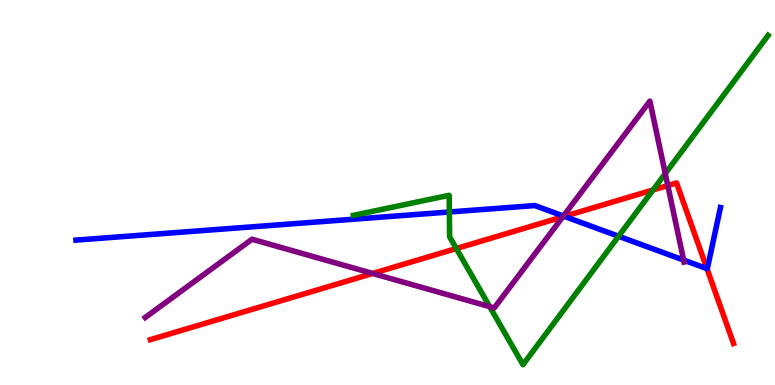[{'lines': ['blue', 'red'], 'intersections': [{'x': 7.28, 'y': 4.38}, {'x': 9.12, 'y': 3.02}]}, {'lines': ['green', 'red'], 'intersections': [{'x': 5.89, 'y': 3.54}, {'x': 8.43, 'y': 5.07}]}, {'lines': ['purple', 'red'], 'intersections': [{'x': 4.81, 'y': 2.9}, {'x': 7.26, 'y': 4.37}, {'x': 8.62, 'y': 5.18}]}, {'lines': ['blue', 'green'], 'intersections': [{'x': 5.8, 'y': 4.49}, {'x': 7.98, 'y': 3.86}]}, {'lines': ['blue', 'purple'], 'intersections': [{'x': 7.27, 'y': 4.39}, {'x': 8.82, 'y': 3.24}]}, {'lines': ['green', 'purple'], 'intersections': [{'x': 6.32, 'y': 2.04}, {'x': 8.58, 'y': 5.49}]}]